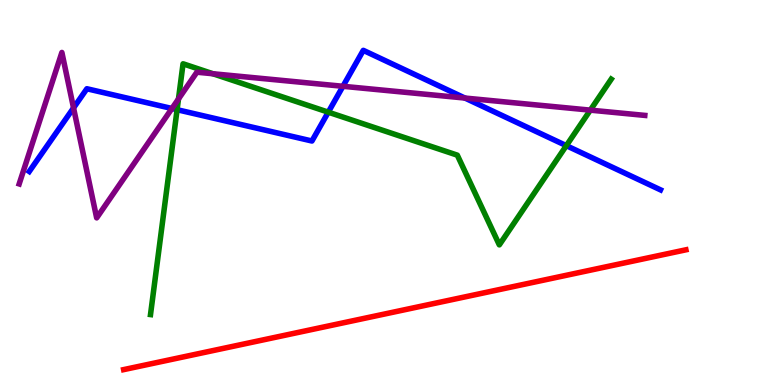[{'lines': ['blue', 'red'], 'intersections': []}, {'lines': ['green', 'red'], 'intersections': []}, {'lines': ['purple', 'red'], 'intersections': []}, {'lines': ['blue', 'green'], 'intersections': [{'x': 2.28, 'y': 7.15}, {'x': 4.24, 'y': 7.09}, {'x': 7.31, 'y': 6.22}]}, {'lines': ['blue', 'purple'], 'intersections': [{'x': 0.949, 'y': 7.2}, {'x': 2.22, 'y': 7.18}, {'x': 4.43, 'y': 7.76}, {'x': 6.0, 'y': 7.45}]}, {'lines': ['green', 'purple'], 'intersections': [{'x': 2.3, 'y': 7.43}, {'x': 2.75, 'y': 8.08}, {'x': 7.62, 'y': 7.14}]}]